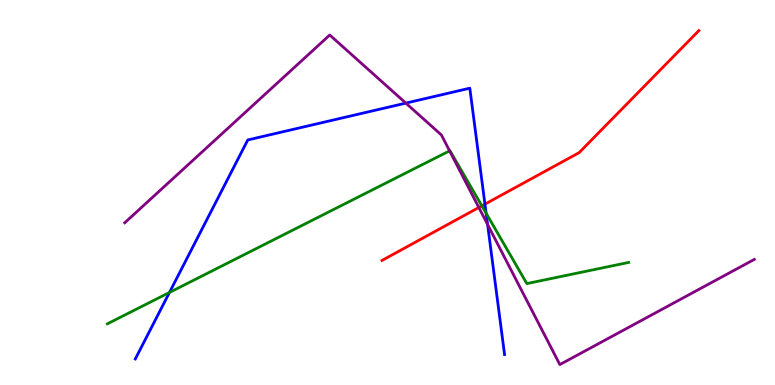[{'lines': ['blue', 'red'], 'intersections': [{'x': 6.26, 'y': 4.7}]}, {'lines': ['green', 'red'], 'intersections': [{'x': 6.22, 'y': 4.65}]}, {'lines': ['purple', 'red'], 'intersections': [{'x': 6.18, 'y': 4.61}]}, {'lines': ['blue', 'green'], 'intersections': [{'x': 2.19, 'y': 2.4}, {'x': 6.27, 'y': 4.46}]}, {'lines': ['blue', 'purple'], 'intersections': [{'x': 5.24, 'y': 7.32}, {'x': 6.29, 'y': 4.17}]}, {'lines': ['green', 'purple'], 'intersections': [{'x': 5.8, 'y': 6.08}]}]